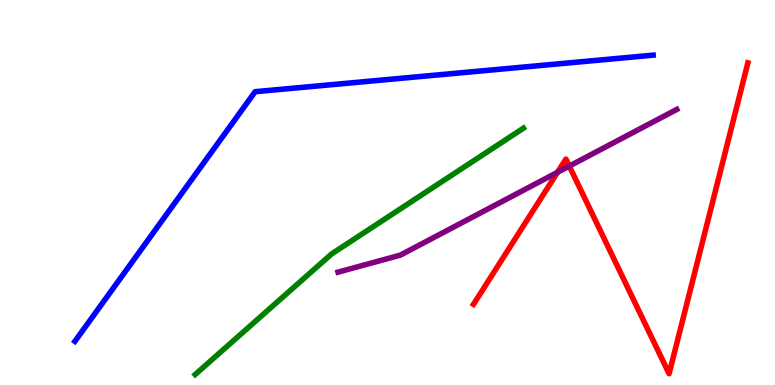[{'lines': ['blue', 'red'], 'intersections': []}, {'lines': ['green', 'red'], 'intersections': []}, {'lines': ['purple', 'red'], 'intersections': [{'x': 7.19, 'y': 5.52}, {'x': 7.35, 'y': 5.69}]}, {'lines': ['blue', 'green'], 'intersections': []}, {'lines': ['blue', 'purple'], 'intersections': []}, {'lines': ['green', 'purple'], 'intersections': []}]